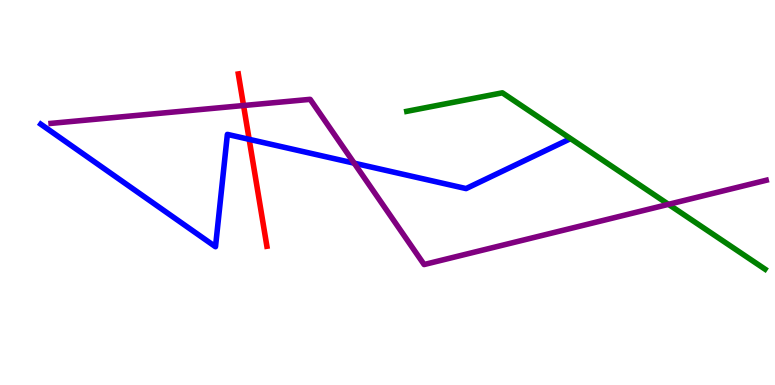[{'lines': ['blue', 'red'], 'intersections': [{'x': 3.21, 'y': 6.38}]}, {'lines': ['green', 'red'], 'intersections': []}, {'lines': ['purple', 'red'], 'intersections': [{'x': 3.14, 'y': 7.26}]}, {'lines': ['blue', 'green'], 'intersections': []}, {'lines': ['blue', 'purple'], 'intersections': [{'x': 4.57, 'y': 5.76}]}, {'lines': ['green', 'purple'], 'intersections': [{'x': 8.63, 'y': 4.69}]}]